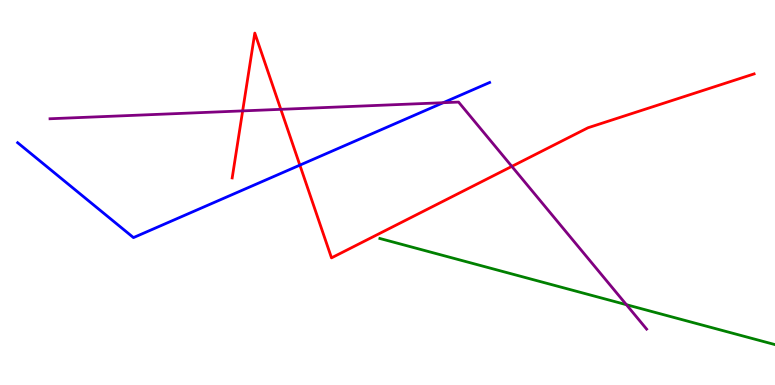[{'lines': ['blue', 'red'], 'intersections': [{'x': 3.87, 'y': 5.71}]}, {'lines': ['green', 'red'], 'intersections': []}, {'lines': ['purple', 'red'], 'intersections': [{'x': 3.13, 'y': 7.12}, {'x': 3.62, 'y': 7.16}, {'x': 6.6, 'y': 5.68}]}, {'lines': ['blue', 'green'], 'intersections': []}, {'lines': ['blue', 'purple'], 'intersections': [{'x': 5.72, 'y': 7.33}]}, {'lines': ['green', 'purple'], 'intersections': [{'x': 8.08, 'y': 2.09}]}]